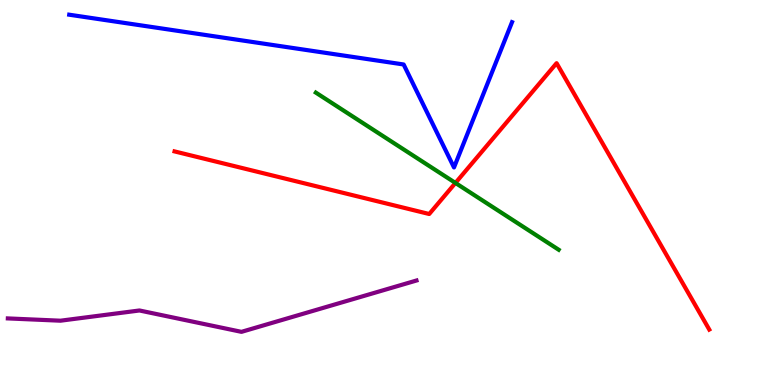[{'lines': ['blue', 'red'], 'intersections': []}, {'lines': ['green', 'red'], 'intersections': [{'x': 5.88, 'y': 5.25}]}, {'lines': ['purple', 'red'], 'intersections': []}, {'lines': ['blue', 'green'], 'intersections': []}, {'lines': ['blue', 'purple'], 'intersections': []}, {'lines': ['green', 'purple'], 'intersections': []}]